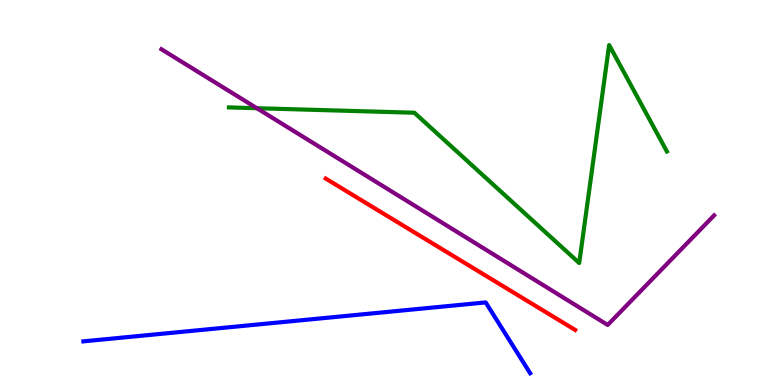[{'lines': ['blue', 'red'], 'intersections': []}, {'lines': ['green', 'red'], 'intersections': []}, {'lines': ['purple', 'red'], 'intersections': []}, {'lines': ['blue', 'green'], 'intersections': []}, {'lines': ['blue', 'purple'], 'intersections': []}, {'lines': ['green', 'purple'], 'intersections': [{'x': 3.31, 'y': 7.19}]}]